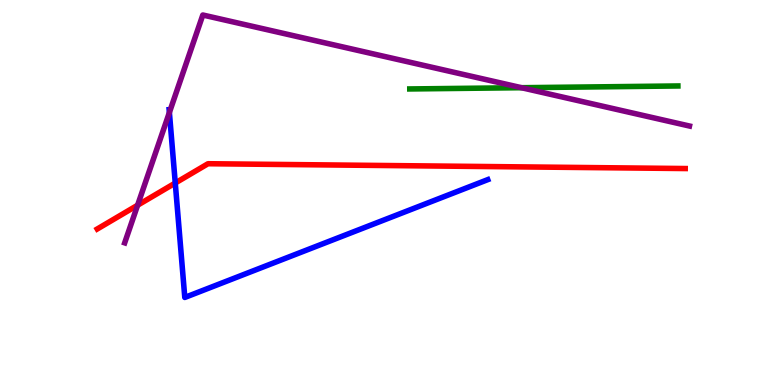[{'lines': ['blue', 'red'], 'intersections': [{'x': 2.26, 'y': 5.25}]}, {'lines': ['green', 'red'], 'intersections': []}, {'lines': ['purple', 'red'], 'intersections': [{'x': 1.78, 'y': 4.67}]}, {'lines': ['blue', 'green'], 'intersections': []}, {'lines': ['blue', 'purple'], 'intersections': [{'x': 2.19, 'y': 7.08}]}, {'lines': ['green', 'purple'], 'intersections': [{'x': 6.73, 'y': 7.72}]}]